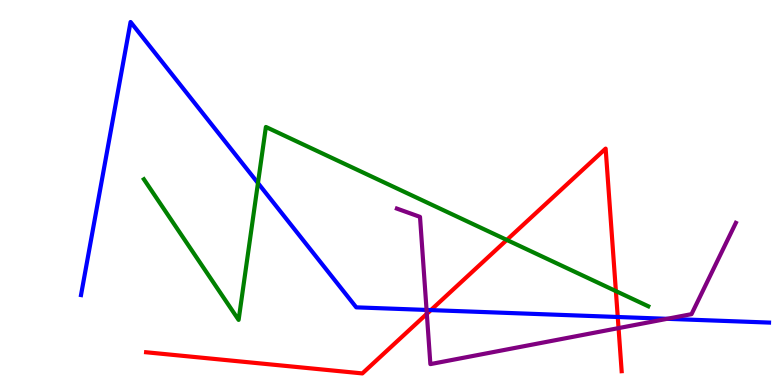[{'lines': ['blue', 'red'], 'intersections': [{'x': 5.56, 'y': 1.95}, {'x': 7.97, 'y': 1.77}]}, {'lines': ['green', 'red'], 'intersections': [{'x': 6.54, 'y': 3.77}, {'x': 7.95, 'y': 2.44}]}, {'lines': ['purple', 'red'], 'intersections': [{'x': 5.51, 'y': 1.85}, {'x': 7.98, 'y': 1.48}]}, {'lines': ['blue', 'green'], 'intersections': [{'x': 3.33, 'y': 5.25}]}, {'lines': ['blue', 'purple'], 'intersections': [{'x': 5.5, 'y': 1.95}, {'x': 8.61, 'y': 1.72}]}, {'lines': ['green', 'purple'], 'intersections': []}]